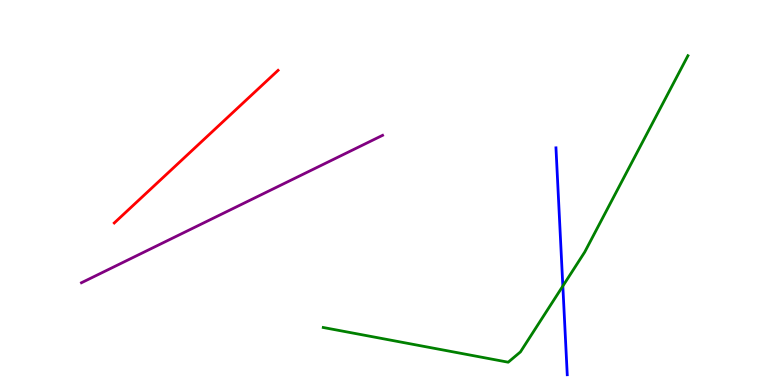[{'lines': ['blue', 'red'], 'intersections': []}, {'lines': ['green', 'red'], 'intersections': []}, {'lines': ['purple', 'red'], 'intersections': []}, {'lines': ['blue', 'green'], 'intersections': [{'x': 7.26, 'y': 2.57}]}, {'lines': ['blue', 'purple'], 'intersections': []}, {'lines': ['green', 'purple'], 'intersections': []}]